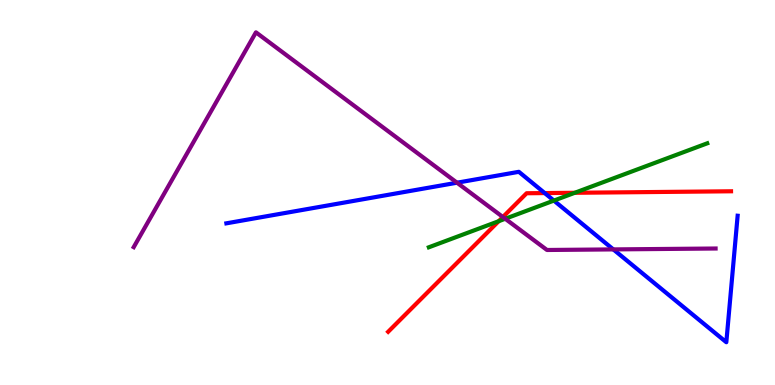[{'lines': ['blue', 'red'], 'intersections': [{'x': 7.03, 'y': 4.99}]}, {'lines': ['green', 'red'], 'intersections': [{'x': 6.43, 'y': 4.25}, {'x': 7.42, 'y': 4.99}]}, {'lines': ['purple', 'red'], 'intersections': [{'x': 6.49, 'y': 4.36}]}, {'lines': ['blue', 'green'], 'intersections': [{'x': 7.15, 'y': 4.79}]}, {'lines': ['blue', 'purple'], 'intersections': [{'x': 5.9, 'y': 5.25}, {'x': 7.91, 'y': 3.52}]}, {'lines': ['green', 'purple'], 'intersections': [{'x': 6.52, 'y': 4.32}]}]